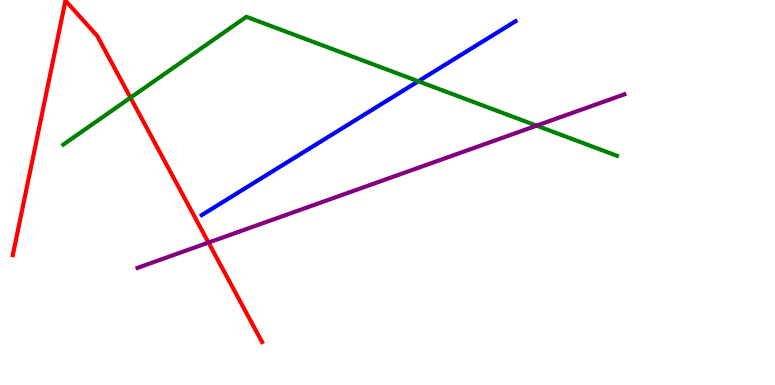[{'lines': ['blue', 'red'], 'intersections': []}, {'lines': ['green', 'red'], 'intersections': [{'x': 1.68, 'y': 7.46}]}, {'lines': ['purple', 'red'], 'intersections': [{'x': 2.69, 'y': 3.7}]}, {'lines': ['blue', 'green'], 'intersections': [{'x': 5.4, 'y': 7.89}]}, {'lines': ['blue', 'purple'], 'intersections': []}, {'lines': ['green', 'purple'], 'intersections': [{'x': 6.92, 'y': 6.74}]}]